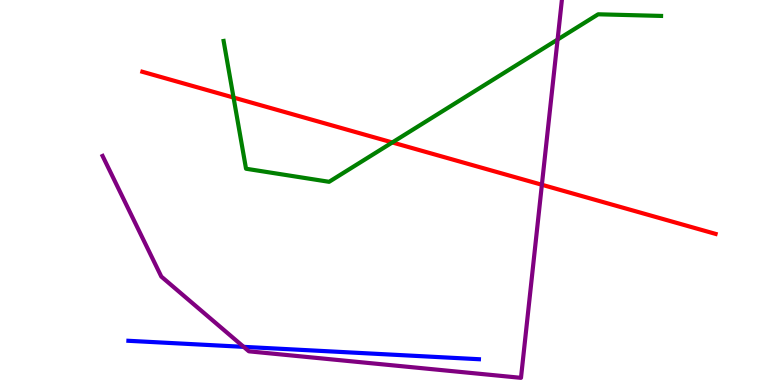[{'lines': ['blue', 'red'], 'intersections': []}, {'lines': ['green', 'red'], 'intersections': [{'x': 3.01, 'y': 7.47}, {'x': 5.06, 'y': 6.3}]}, {'lines': ['purple', 'red'], 'intersections': [{'x': 6.99, 'y': 5.2}]}, {'lines': ['blue', 'green'], 'intersections': []}, {'lines': ['blue', 'purple'], 'intersections': [{'x': 3.14, 'y': 0.991}]}, {'lines': ['green', 'purple'], 'intersections': [{'x': 7.19, 'y': 8.97}]}]